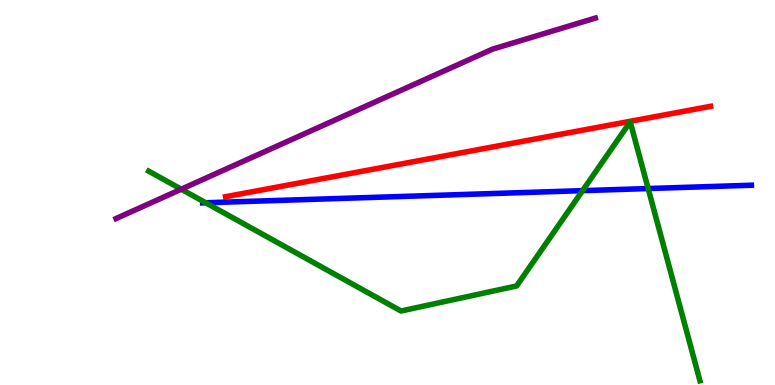[{'lines': ['blue', 'red'], 'intersections': []}, {'lines': ['green', 'red'], 'intersections': []}, {'lines': ['purple', 'red'], 'intersections': []}, {'lines': ['blue', 'green'], 'intersections': [{'x': 2.65, 'y': 4.73}, {'x': 7.52, 'y': 5.05}, {'x': 8.36, 'y': 5.1}]}, {'lines': ['blue', 'purple'], 'intersections': []}, {'lines': ['green', 'purple'], 'intersections': [{'x': 2.34, 'y': 5.09}]}]